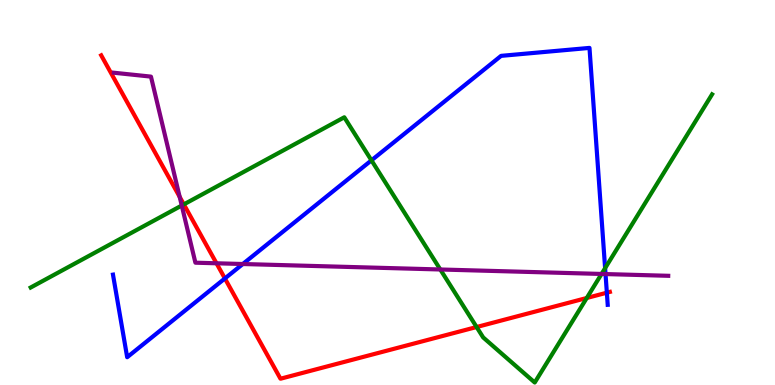[{'lines': ['blue', 'red'], 'intersections': [{'x': 2.9, 'y': 2.77}, {'x': 7.83, 'y': 2.4}]}, {'lines': ['green', 'red'], 'intersections': [{'x': 2.37, 'y': 4.69}, {'x': 6.15, 'y': 1.51}, {'x': 7.57, 'y': 2.26}]}, {'lines': ['purple', 'red'], 'intersections': [{'x': 2.32, 'y': 4.89}, {'x': 2.79, 'y': 3.16}]}, {'lines': ['blue', 'green'], 'intersections': [{'x': 4.79, 'y': 5.84}, {'x': 7.81, 'y': 3.03}]}, {'lines': ['blue', 'purple'], 'intersections': [{'x': 3.13, 'y': 3.14}, {'x': 7.81, 'y': 2.88}]}, {'lines': ['green', 'purple'], 'intersections': [{'x': 2.35, 'y': 4.66}, {'x': 5.68, 'y': 3.0}, {'x': 7.76, 'y': 2.88}]}]